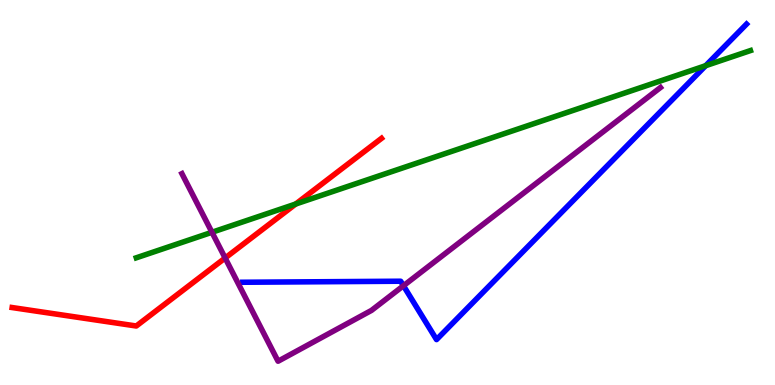[{'lines': ['blue', 'red'], 'intersections': []}, {'lines': ['green', 'red'], 'intersections': [{'x': 3.82, 'y': 4.7}]}, {'lines': ['purple', 'red'], 'intersections': [{'x': 2.91, 'y': 3.3}]}, {'lines': ['blue', 'green'], 'intersections': [{'x': 9.11, 'y': 8.29}]}, {'lines': ['blue', 'purple'], 'intersections': [{'x': 5.21, 'y': 2.58}]}, {'lines': ['green', 'purple'], 'intersections': [{'x': 2.73, 'y': 3.97}]}]